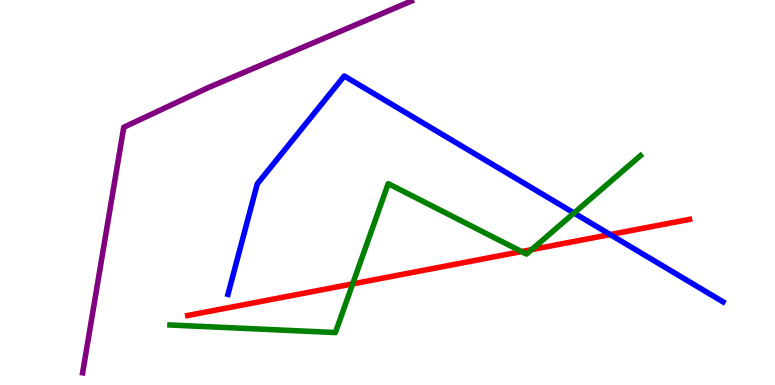[{'lines': ['blue', 'red'], 'intersections': [{'x': 7.87, 'y': 3.91}]}, {'lines': ['green', 'red'], 'intersections': [{'x': 4.55, 'y': 2.63}, {'x': 6.73, 'y': 3.47}, {'x': 6.86, 'y': 3.52}]}, {'lines': ['purple', 'red'], 'intersections': []}, {'lines': ['blue', 'green'], 'intersections': [{'x': 7.41, 'y': 4.47}]}, {'lines': ['blue', 'purple'], 'intersections': []}, {'lines': ['green', 'purple'], 'intersections': []}]